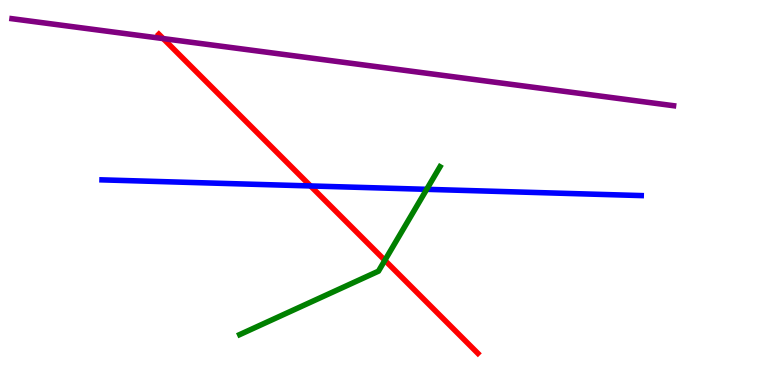[{'lines': ['blue', 'red'], 'intersections': [{'x': 4.01, 'y': 5.17}]}, {'lines': ['green', 'red'], 'intersections': [{'x': 4.97, 'y': 3.24}]}, {'lines': ['purple', 'red'], 'intersections': [{'x': 2.11, 'y': 9.0}]}, {'lines': ['blue', 'green'], 'intersections': [{'x': 5.51, 'y': 5.08}]}, {'lines': ['blue', 'purple'], 'intersections': []}, {'lines': ['green', 'purple'], 'intersections': []}]